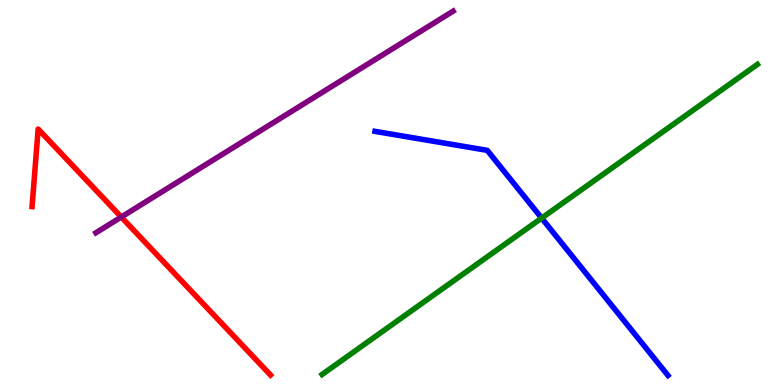[{'lines': ['blue', 'red'], 'intersections': []}, {'lines': ['green', 'red'], 'intersections': []}, {'lines': ['purple', 'red'], 'intersections': [{'x': 1.56, 'y': 4.36}]}, {'lines': ['blue', 'green'], 'intersections': [{'x': 6.99, 'y': 4.34}]}, {'lines': ['blue', 'purple'], 'intersections': []}, {'lines': ['green', 'purple'], 'intersections': []}]